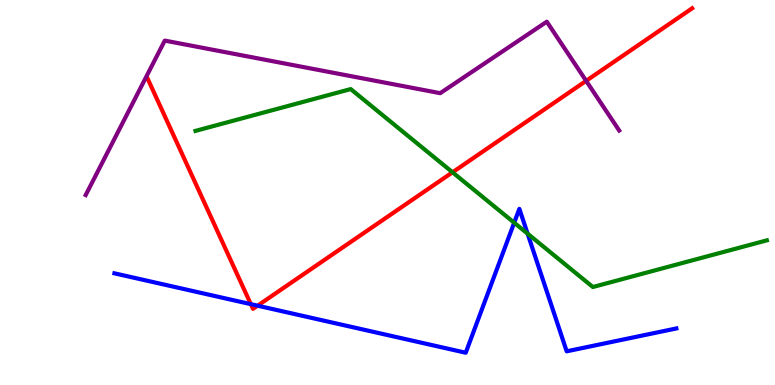[{'lines': ['blue', 'red'], 'intersections': [{'x': 3.24, 'y': 2.1}, {'x': 3.32, 'y': 2.06}]}, {'lines': ['green', 'red'], 'intersections': [{'x': 5.84, 'y': 5.52}]}, {'lines': ['purple', 'red'], 'intersections': [{'x': 7.56, 'y': 7.9}]}, {'lines': ['blue', 'green'], 'intersections': [{'x': 6.63, 'y': 4.22}, {'x': 6.81, 'y': 3.93}]}, {'lines': ['blue', 'purple'], 'intersections': []}, {'lines': ['green', 'purple'], 'intersections': []}]